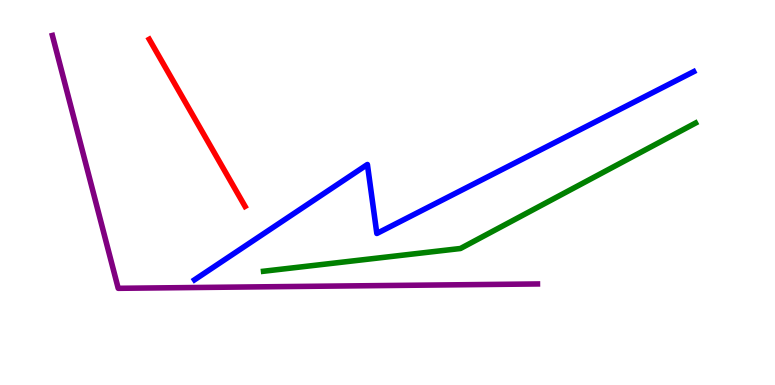[{'lines': ['blue', 'red'], 'intersections': []}, {'lines': ['green', 'red'], 'intersections': []}, {'lines': ['purple', 'red'], 'intersections': []}, {'lines': ['blue', 'green'], 'intersections': []}, {'lines': ['blue', 'purple'], 'intersections': []}, {'lines': ['green', 'purple'], 'intersections': []}]